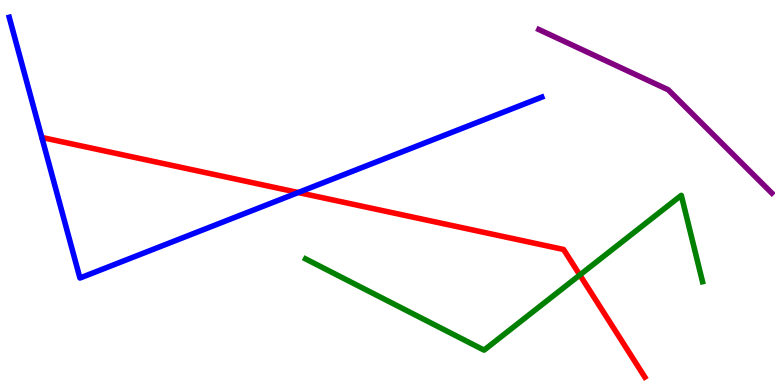[{'lines': ['blue', 'red'], 'intersections': [{'x': 3.85, 'y': 5.0}]}, {'lines': ['green', 'red'], 'intersections': [{'x': 7.48, 'y': 2.86}]}, {'lines': ['purple', 'red'], 'intersections': []}, {'lines': ['blue', 'green'], 'intersections': []}, {'lines': ['blue', 'purple'], 'intersections': []}, {'lines': ['green', 'purple'], 'intersections': []}]